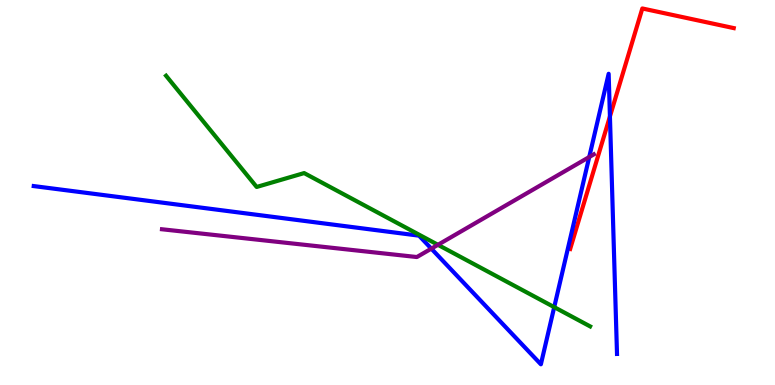[{'lines': ['blue', 'red'], 'intersections': [{'x': 7.87, 'y': 6.97}]}, {'lines': ['green', 'red'], 'intersections': []}, {'lines': ['purple', 'red'], 'intersections': []}, {'lines': ['blue', 'green'], 'intersections': [{'x': 7.15, 'y': 2.02}]}, {'lines': ['blue', 'purple'], 'intersections': [{'x': 5.57, 'y': 3.54}, {'x': 7.6, 'y': 5.92}]}, {'lines': ['green', 'purple'], 'intersections': [{'x': 5.65, 'y': 3.64}]}]